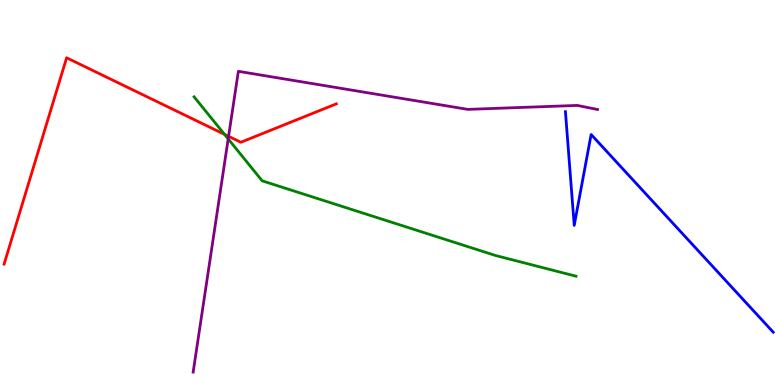[{'lines': ['blue', 'red'], 'intersections': []}, {'lines': ['green', 'red'], 'intersections': [{'x': 2.9, 'y': 6.51}]}, {'lines': ['purple', 'red'], 'intersections': [{'x': 2.95, 'y': 6.46}]}, {'lines': ['blue', 'green'], 'intersections': []}, {'lines': ['blue', 'purple'], 'intersections': []}, {'lines': ['green', 'purple'], 'intersections': [{'x': 2.94, 'y': 6.39}]}]